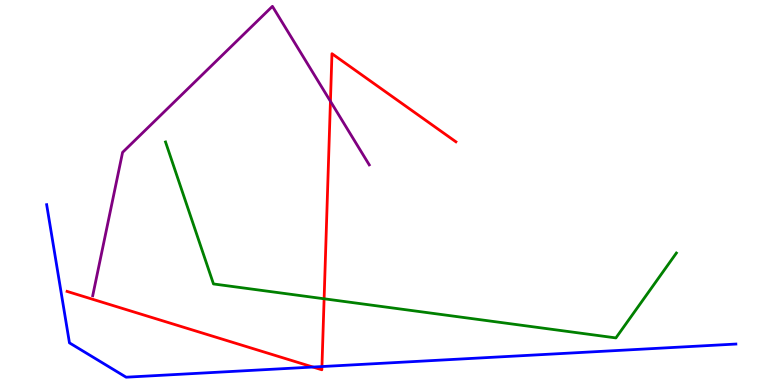[{'lines': ['blue', 'red'], 'intersections': [{'x': 4.04, 'y': 0.466}, {'x': 4.15, 'y': 0.479}]}, {'lines': ['green', 'red'], 'intersections': [{'x': 4.18, 'y': 2.24}]}, {'lines': ['purple', 'red'], 'intersections': [{'x': 4.26, 'y': 7.37}]}, {'lines': ['blue', 'green'], 'intersections': []}, {'lines': ['blue', 'purple'], 'intersections': []}, {'lines': ['green', 'purple'], 'intersections': []}]